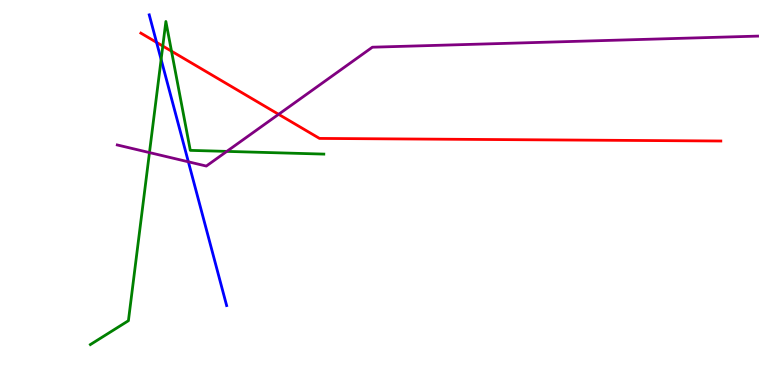[{'lines': ['blue', 'red'], 'intersections': [{'x': 2.02, 'y': 8.9}]}, {'lines': ['green', 'red'], 'intersections': [{'x': 2.1, 'y': 8.8}, {'x': 2.21, 'y': 8.67}]}, {'lines': ['purple', 'red'], 'intersections': [{'x': 3.59, 'y': 7.03}]}, {'lines': ['blue', 'green'], 'intersections': [{'x': 2.08, 'y': 8.46}]}, {'lines': ['blue', 'purple'], 'intersections': [{'x': 2.43, 'y': 5.8}]}, {'lines': ['green', 'purple'], 'intersections': [{'x': 1.93, 'y': 6.04}, {'x': 2.93, 'y': 6.07}]}]